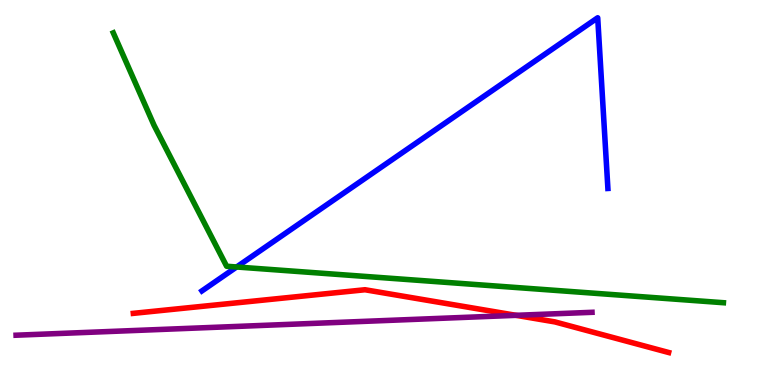[{'lines': ['blue', 'red'], 'intersections': []}, {'lines': ['green', 'red'], 'intersections': []}, {'lines': ['purple', 'red'], 'intersections': [{'x': 6.66, 'y': 1.81}]}, {'lines': ['blue', 'green'], 'intersections': [{'x': 3.05, 'y': 3.07}]}, {'lines': ['blue', 'purple'], 'intersections': []}, {'lines': ['green', 'purple'], 'intersections': []}]